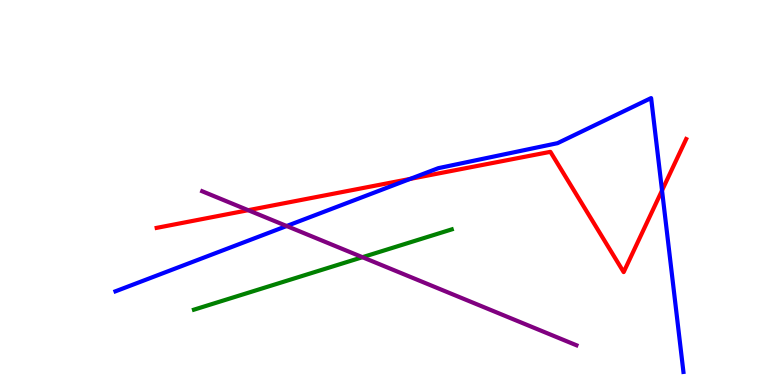[{'lines': ['blue', 'red'], 'intersections': [{'x': 5.29, 'y': 5.35}, {'x': 8.54, 'y': 5.05}]}, {'lines': ['green', 'red'], 'intersections': []}, {'lines': ['purple', 'red'], 'intersections': [{'x': 3.2, 'y': 4.54}]}, {'lines': ['blue', 'green'], 'intersections': []}, {'lines': ['blue', 'purple'], 'intersections': [{'x': 3.7, 'y': 4.13}]}, {'lines': ['green', 'purple'], 'intersections': [{'x': 4.68, 'y': 3.32}]}]